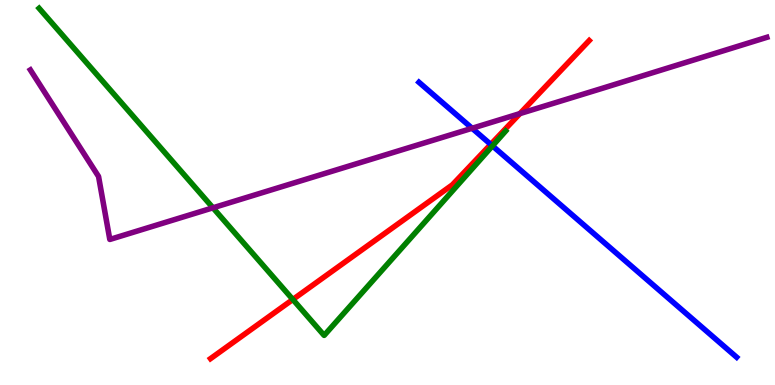[{'lines': ['blue', 'red'], 'intersections': [{'x': 6.33, 'y': 6.25}]}, {'lines': ['green', 'red'], 'intersections': [{'x': 3.78, 'y': 2.22}]}, {'lines': ['purple', 'red'], 'intersections': [{'x': 6.71, 'y': 7.05}]}, {'lines': ['blue', 'green'], 'intersections': [{'x': 6.35, 'y': 6.21}]}, {'lines': ['blue', 'purple'], 'intersections': [{'x': 6.09, 'y': 6.67}]}, {'lines': ['green', 'purple'], 'intersections': [{'x': 2.75, 'y': 4.6}]}]